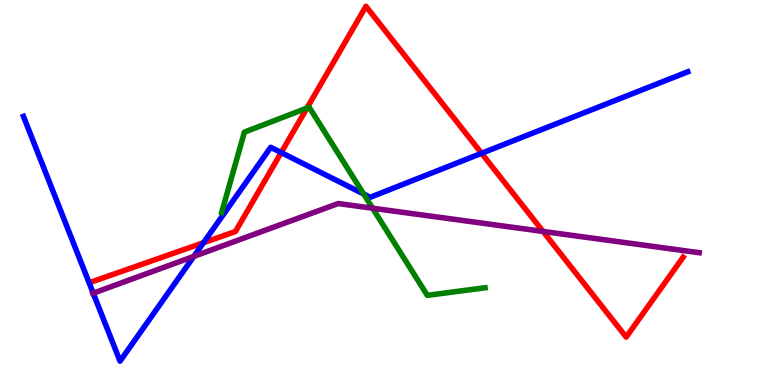[{'lines': ['blue', 'red'], 'intersections': [{'x': 2.63, 'y': 3.7}, {'x': 3.63, 'y': 6.04}, {'x': 6.21, 'y': 6.02}]}, {'lines': ['green', 'red'], 'intersections': [{'x': 3.96, 'y': 7.19}]}, {'lines': ['purple', 'red'], 'intersections': [{'x': 7.01, 'y': 3.99}]}, {'lines': ['blue', 'green'], 'intersections': [{'x': 4.69, 'y': 4.96}]}, {'lines': ['blue', 'purple'], 'intersections': [{'x': 1.2, 'y': 2.38}, {'x': 2.5, 'y': 3.34}]}, {'lines': ['green', 'purple'], 'intersections': [{'x': 4.81, 'y': 4.59}]}]